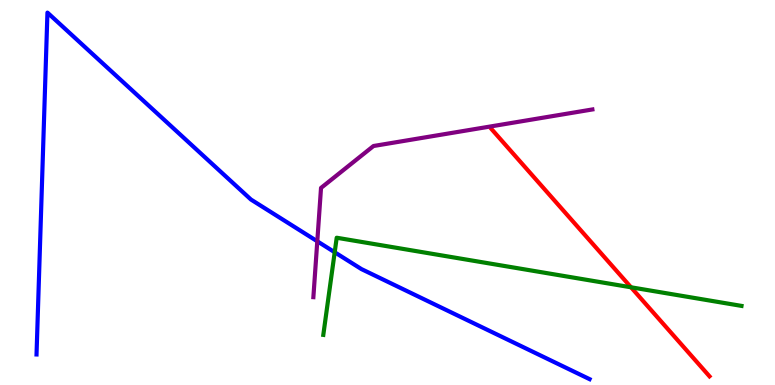[{'lines': ['blue', 'red'], 'intersections': []}, {'lines': ['green', 'red'], 'intersections': [{'x': 8.14, 'y': 2.54}]}, {'lines': ['purple', 'red'], 'intersections': []}, {'lines': ['blue', 'green'], 'intersections': [{'x': 4.32, 'y': 3.45}]}, {'lines': ['blue', 'purple'], 'intersections': [{'x': 4.09, 'y': 3.73}]}, {'lines': ['green', 'purple'], 'intersections': []}]